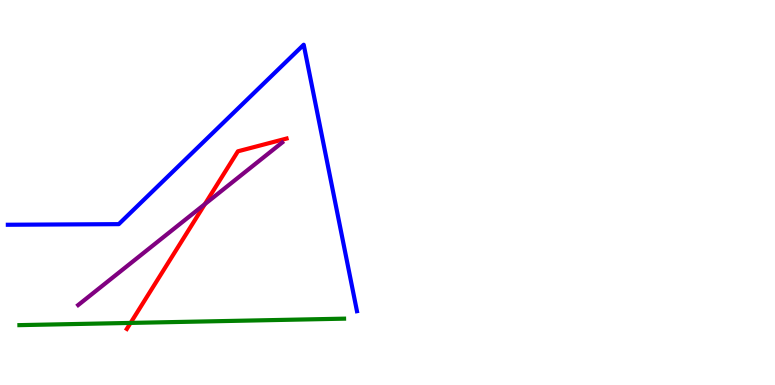[{'lines': ['blue', 'red'], 'intersections': []}, {'lines': ['green', 'red'], 'intersections': [{'x': 1.68, 'y': 1.61}]}, {'lines': ['purple', 'red'], 'intersections': [{'x': 2.64, 'y': 4.7}]}, {'lines': ['blue', 'green'], 'intersections': []}, {'lines': ['blue', 'purple'], 'intersections': []}, {'lines': ['green', 'purple'], 'intersections': []}]